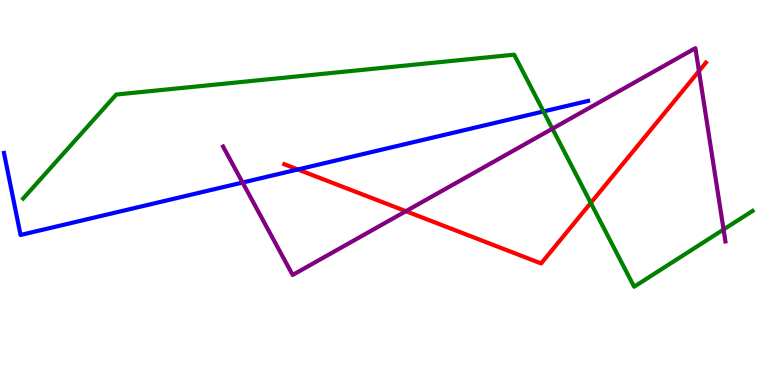[{'lines': ['blue', 'red'], 'intersections': [{'x': 3.84, 'y': 5.6}]}, {'lines': ['green', 'red'], 'intersections': [{'x': 7.62, 'y': 4.73}]}, {'lines': ['purple', 'red'], 'intersections': [{'x': 5.24, 'y': 4.51}, {'x': 9.02, 'y': 8.15}]}, {'lines': ['blue', 'green'], 'intersections': [{'x': 7.01, 'y': 7.11}]}, {'lines': ['blue', 'purple'], 'intersections': [{'x': 3.13, 'y': 5.26}]}, {'lines': ['green', 'purple'], 'intersections': [{'x': 7.13, 'y': 6.66}, {'x': 9.34, 'y': 4.04}]}]